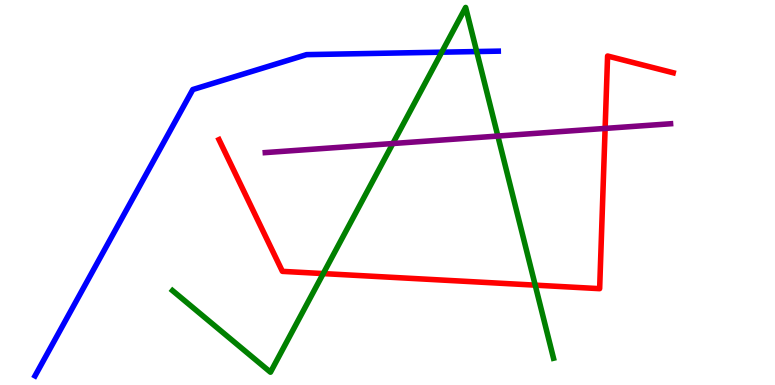[{'lines': ['blue', 'red'], 'intersections': []}, {'lines': ['green', 'red'], 'intersections': [{'x': 4.17, 'y': 2.89}, {'x': 6.91, 'y': 2.59}]}, {'lines': ['purple', 'red'], 'intersections': [{'x': 7.81, 'y': 6.66}]}, {'lines': ['blue', 'green'], 'intersections': [{'x': 5.7, 'y': 8.64}, {'x': 6.15, 'y': 8.66}]}, {'lines': ['blue', 'purple'], 'intersections': []}, {'lines': ['green', 'purple'], 'intersections': [{'x': 5.07, 'y': 6.27}, {'x': 6.42, 'y': 6.47}]}]